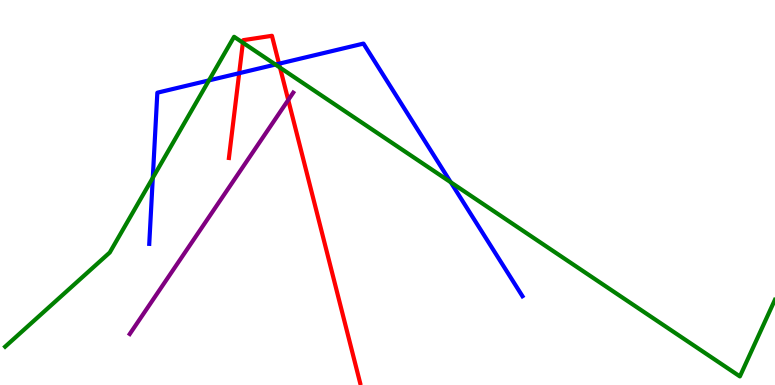[{'lines': ['blue', 'red'], 'intersections': [{'x': 3.09, 'y': 8.1}, {'x': 3.6, 'y': 8.35}]}, {'lines': ['green', 'red'], 'intersections': [{'x': 3.13, 'y': 8.89}, {'x': 3.61, 'y': 8.24}]}, {'lines': ['purple', 'red'], 'intersections': [{'x': 3.72, 'y': 7.4}]}, {'lines': ['blue', 'green'], 'intersections': [{'x': 1.97, 'y': 5.38}, {'x': 2.7, 'y': 7.91}, {'x': 3.55, 'y': 8.32}, {'x': 5.82, 'y': 5.27}]}, {'lines': ['blue', 'purple'], 'intersections': []}, {'lines': ['green', 'purple'], 'intersections': []}]